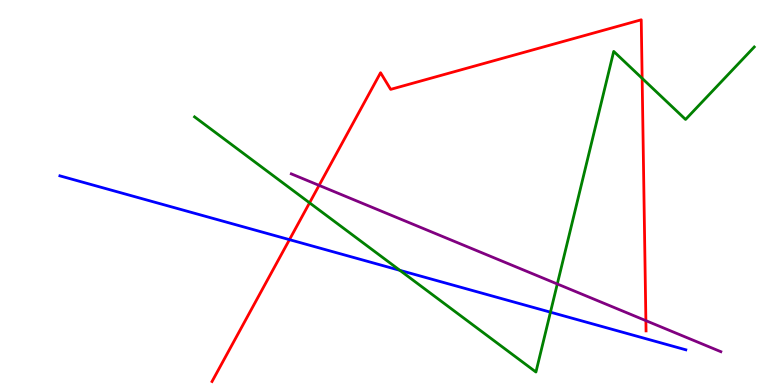[{'lines': ['blue', 'red'], 'intersections': [{'x': 3.73, 'y': 3.78}]}, {'lines': ['green', 'red'], 'intersections': [{'x': 3.99, 'y': 4.73}, {'x': 8.29, 'y': 7.97}]}, {'lines': ['purple', 'red'], 'intersections': [{'x': 4.12, 'y': 5.19}, {'x': 8.33, 'y': 1.67}]}, {'lines': ['blue', 'green'], 'intersections': [{'x': 5.16, 'y': 2.98}, {'x': 7.1, 'y': 1.89}]}, {'lines': ['blue', 'purple'], 'intersections': []}, {'lines': ['green', 'purple'], 'intersections': [{'x': 7.19, 'y': 2.62}]}]